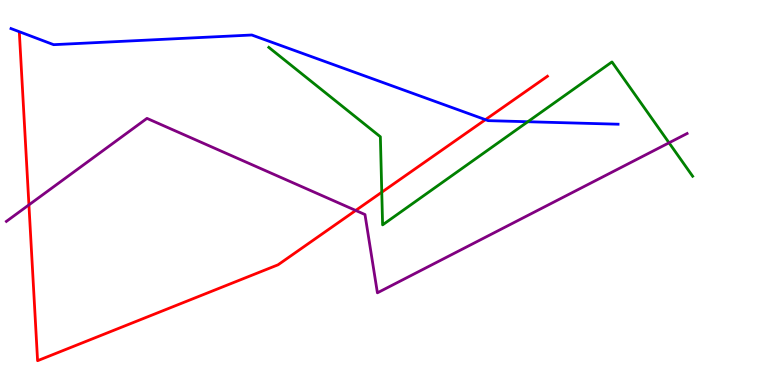[{'lines': ['blue', 'red'], 'intersections': [{'x': 6.26, 'y': 6.89}]}, {'lines': ['green', 'red'], 'intersections': [{'x': 4.93, 'y': 5.01}]}, {'lines': ['purple', 'red'], 'intersections': [{'x': 0.373, 'y': 4.68}, {'x': 4.59, 'y': 4.53}]}, {'lines': ['blue', 'green'], 'intersections': [{'x': 6.81, 'y': 6.84}]}, {'lines': ['blue', 'purple'], 'intersections': []}, {'lines': ['green', 'purple'], 'intersections': [{'x': 8.63, 'y': 6.29}]}]